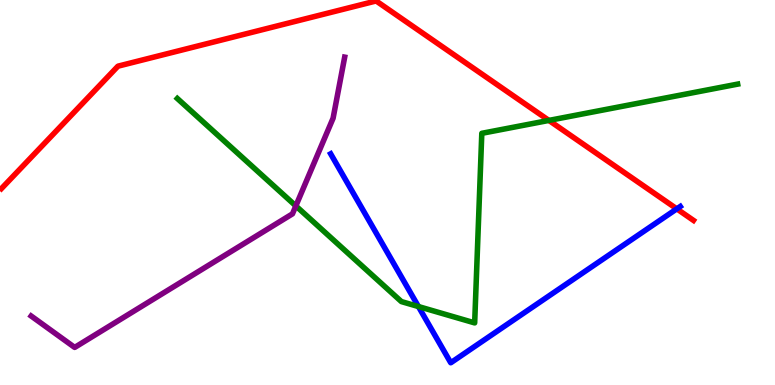[{'lines': ['blue', 'red'], 'intersections': [{'x': 8.73, 'y': 4.58}]}, {'lines': ['green', 'red'], 'intersections': [{'x': 7.08, 'y': 6.87}]}, {'lines': ['purple', 'red'], 'intersections': []}, {'lines': ['blue', 'green'], 'intersections': [{'x': 5.4, 'y': 2.04}]}, {'lines': ['blue', 'purple'], 'intersections': []}, {'lines': ['green', 'purple'], 'intersections': [{'x': 3.82, 'y': 4.65}]}]